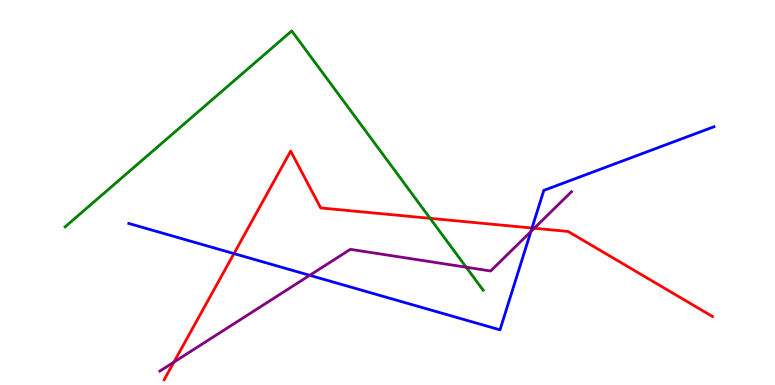[{'lines': ['blue', 'red'], 'intersections': [{'x': 3.02, 'y': 3.41}, {'x': 6.86, 'y': 4.08}]}, {'lines': ['green', 'red'], 'intersections': [{'x': 5.55, 'y': 4.33}]}, {'lines': ['purple', 'red'], 'intersections': [{'x': 2.24, 'y': 0.594}, {'x': 6.89, 'y': 4.07}]}, {'lines': ['blue', 'green'], 'intersections': []}, {'lines': ['blue', 'purple'], 'intersections': [{'x': 4.0, 'y': 2.85}, {'x': 6.85, 'y': 3.99}]}, {'lines': ['green', 'purple'], 'intersections': [{'x': 6.02, 'y': 3.06}]}]